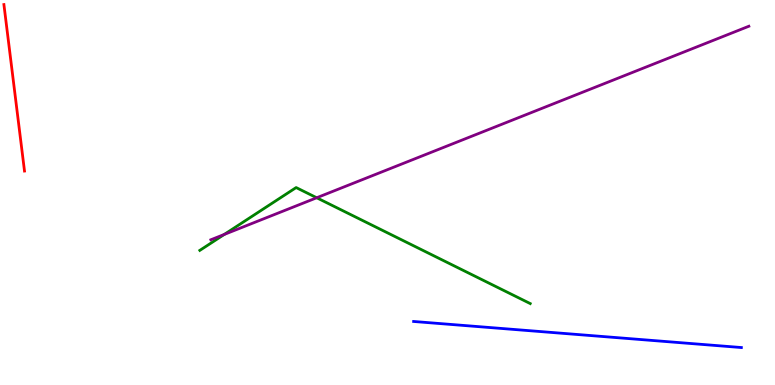[{'lines': ['blue', 'red'], 'intersections': []}, {'lines': ['green', 'red'], 'intersections': []}, {'lines': ['purple', 'red'], 'intersections': []}, {'lines': ['blue', 'green'], 'intersections': []}, {'lines': ['blue', 'purple'], 'intersections': []}, {'lines': ['green', 'purple'], 'intersections': [{'x': 2.89, 'y': 3.91}, {'x': 4.09, 'y': 4.86}]}]